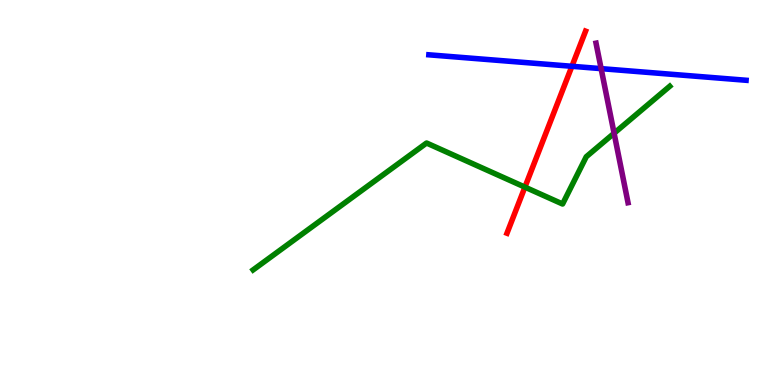[{'lines': ['blue', 'red'], 'intersections': [{'x': 7.38, 'y': 8.28}]}, {'lines': ['green', 'red'], 'intersections': [{'x': 6.77, 'y': 5.14}]}, {'lines': ['purple', 'red'], 'intersections': []}, {'lines': ['blue', 'green'], 'intersections': []}, {'lines': ['blue', 'purple'], 'intersections': [{'x': 7.76, 'y': 8.22}]}, {'lines': ['green', 'purple'], 'intersections': [{'x': 7.92, 'y': 6.54}]}]